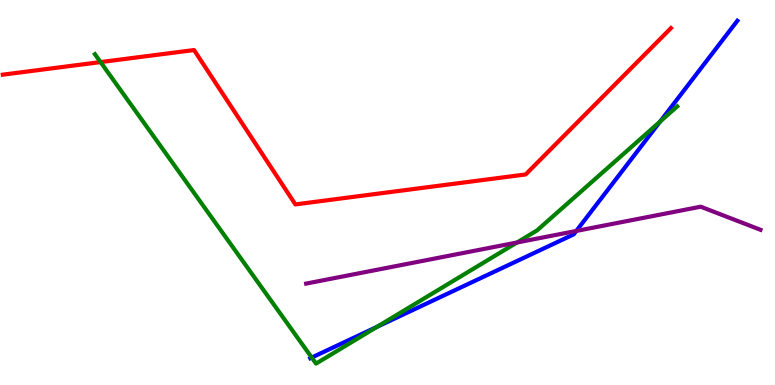[{'lines': ['blue', 'red'], 'intersections': []}, {'lines': ['green', 'red'], 'intersections': [{'x': 1.3, 'y': 8.39}]}, {'lines': ['purple', 'red'], 'intersections': []}, {'lines': ['blue', 'green'], 'intersections': [{'x': 4.02, 'y': 0.713}, {'x': 4.87, 'y': 1.51}, {'x': 8.52, 'y': 6.84}]}, {'lines': ['blue', 'purple'], 'intersections': [{'x': 7.44, 'y': 4.0}]}, {'lines': ['green', 'purple'], 'intersections': [{'x': 6.67, 'y': 3.7}]}]